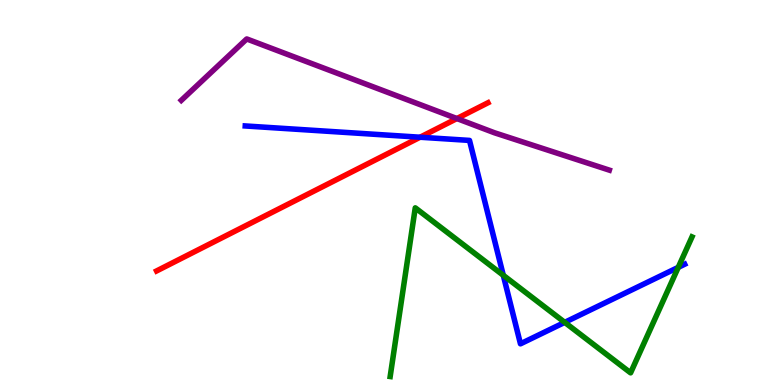[{'lines': ['blue', 'red'], 'intersections': [{'x': 5.42, 'y': 6.44}]}, {'lines': ['green', 'red'], 'intersections': []}, {'lines': ['purple', 'red'], 'intersections': [{'x': 5.9, 'y': 6.92}]}, {'lines': ['blue', 'green'], 'intersections': [{'x': 6.49, 'y': 2.85}, {'x': 7.29, 'y': 1.63}, {'x': 8.75, 'y': 3.06}]}, {'lines': ['blue', 'purple'], 'intersections': []}, {'lines': ['green', 'purple'], 'intersections': []}]